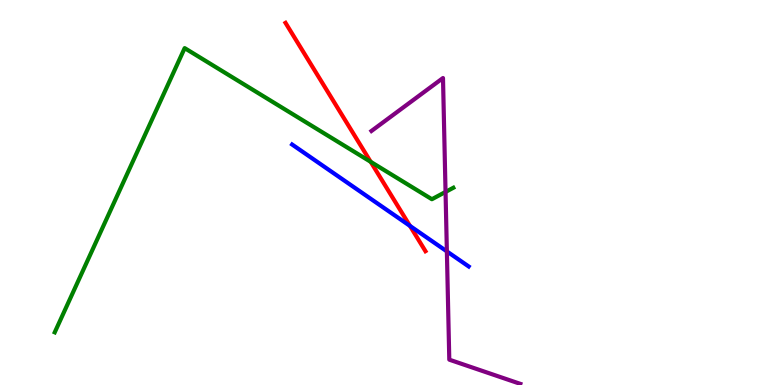[{'lines': ['blue', 'red'], 'intersections': [{'x': 5.29, 'y': 4.13}]}, {'lines': ['green', 'red'], 'intersections': [{'x': 4.78, 'y': 5.8}]}, {'lines': ['purple', 'red'], 'intersections': []}, {'lines': ['blue', 'green'], 'intersections': []}, {'lines': ['blue', 'purple'], 'intersections': [{'x': 5.77, 'y': 3.47}]}, {'lines': ['green', 'purple'], 'intersections': [{'x': 5.75, 'y': 5.01}]}]